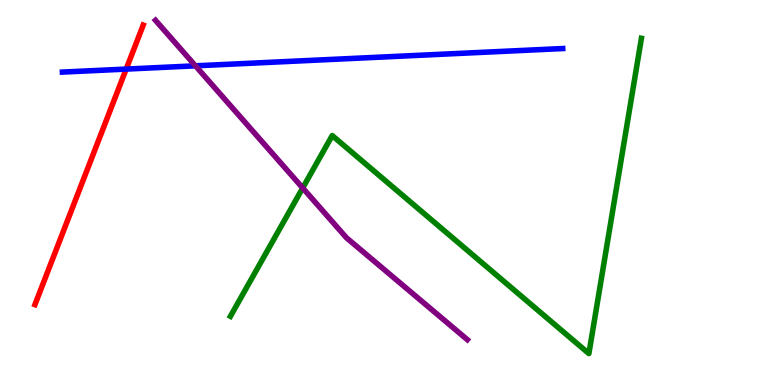[{'lines': ['blue', 'red'], 'intersections': [{'x': 1.63, 'y': 8.21}]}, {'lines': ['green', 'red'], 'intersections': []}, {'lines': ['purple', 'red'], 'intersections': []}, {'lines': ['blue', 'green'], 'intersections': []}, {'lines': ['blue', 'purple'], 'intersections': [{'x': 2.52, 'y': 8.29}]}, {'lines': ['green', 'purple'], 'intersections': [{'x': 3.91, 'y': 5.12}]}]